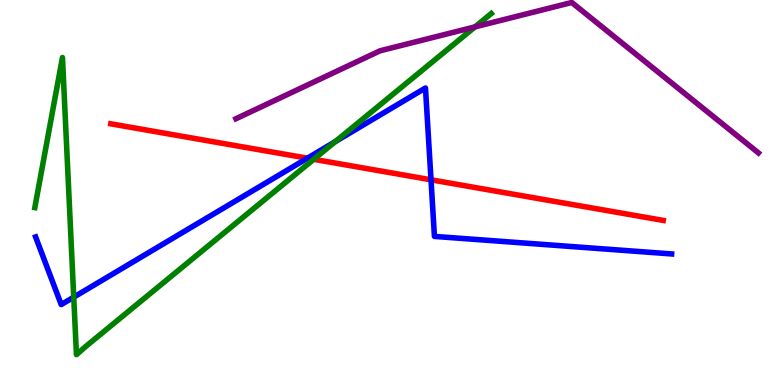[{'lines': ['blue', 'red'], 'intersections': [{'x': 3.97, 'y': 5.89}, {'x': 5.56, 'y': 5.33}]}, {'lines': ['green', 'red'], 'intersections': [{'x': 4.05, 'y': 5.86}]}, {'lines': ['purple', 'red'], 'intersections': []}, {'lines': ['blue', 'green'], 'intersections': [{'x': 0.951, 'y': 2.28}, {'x': 4.32, 'y': 6.32}]}, {'lines': ['blue', 'purple'], 'intersections': []}, {'lines': ['green', 'purple'], 'intersections': [{'x': 6.13, 'y': 9.3}]}]